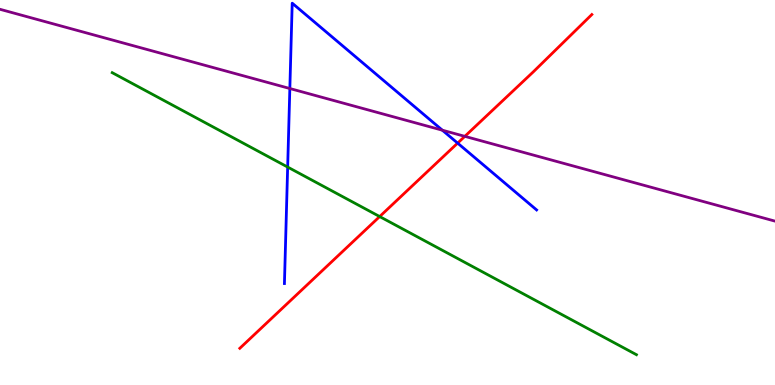[{'lines': ['blue', 'red'], 'intersections': [{'x': 5.9, 'y': 6.28}]}, {'lines': ['green', 'red'], 'intersections': [{'x': 4.9, 'y': 4.38}]}, {'lines': ['purple', 'red'], 'intersections': [{'x': 6.0, 'y': 6.46}]}, {'lines': ['blue', 'green'], 'intersections': [{'x': 3.71, 'y': 5.66}]}, {'lines': ['blue', 'purple'], 'intersections': [{'x': 3.74, 'y': 7.7}, {'x': 5.71, 'y': 6.62}]}, {'lines': ['green', 'purple'], 'intersections': []}]